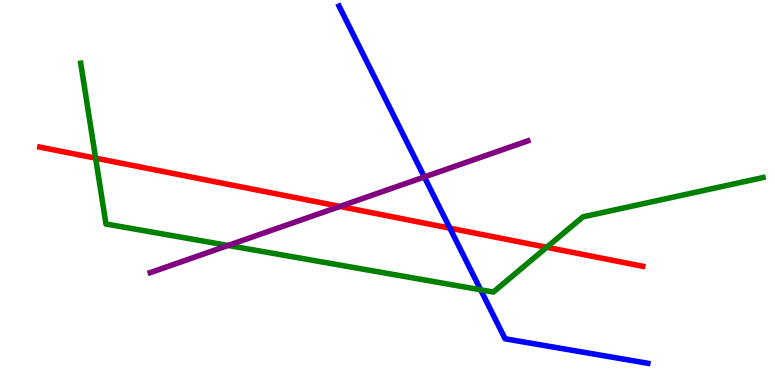[{'lines': ['blue', 'red'], 'intersections': [{'x': 5.8, 'y': 4.07}]}, {'lines': ['green', 'red'], 'intersections': [{'x': 1.23, 'y': 5.89}, {'x': 7.05, 'y': 3.58}]}, {'lines': ['purple', 'red'], 'intersections': [{'x': 4.39, 'y': 4.64}]}, {'lines': ['blue', 'green'], 'intersections': [{'x': 6.2, 'y': 2.47}]}, {'lines': ['blue', 'purple'], 'intersections': [{'x': 5.48, 'y': 5.4}]}, {'lines': ['green', 'purple'], 'intersections': [{'x': 2.94, 'y': 3.62}]}]